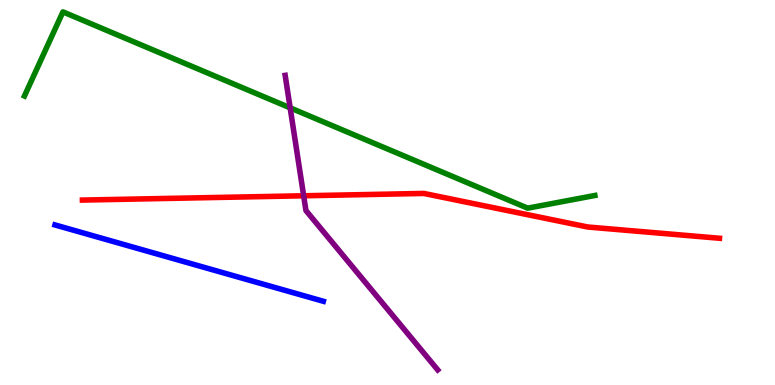[{'lines': ['blue', 'red'], 'intersections': []}, {'lines': ['green', 'red'], 'intersections': []}, {'lines': ['purple', 'red'], 'intersections': [{'x': 3.92, 'y': 4.91}]}, {'lines': ['blue', 'green'], 'intersections': []}, {'lines': ['blue', 'purple'], 'intersections': []}, {'lines': ['green', 'purple'], 'intersections': [{'x': 3.74, 'y': 7.2}]}]